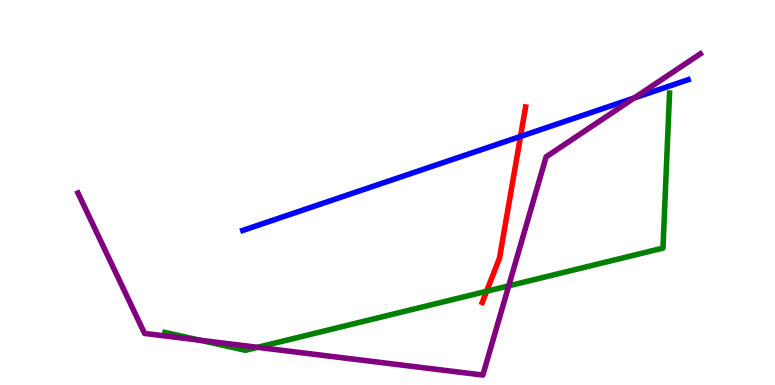[{'lines': ['blue', 'red'], 'intersections': [{'x': 6.72, 'y': 6.46}]}, {'lines': ['green', 'red'], 'intersections': [{'x': 6.28, 'y': 2.43}]}, {'lines': ['purple', 'red'], 'intersections': []}, {'lines': ['blue', 'green'], 'intersections': []}, {'lines': ['blue', 'purple'], 'intersections': [{'x': 8.18, 'y': 7.46}]}, {'lines': ['green', 'purple'], 'intersections': [{'x': 2.58, 'y': 1.16}, {'x': 3.32, 'y': 0.979}, {'x': 6.56, 'y': 2.58}]}]